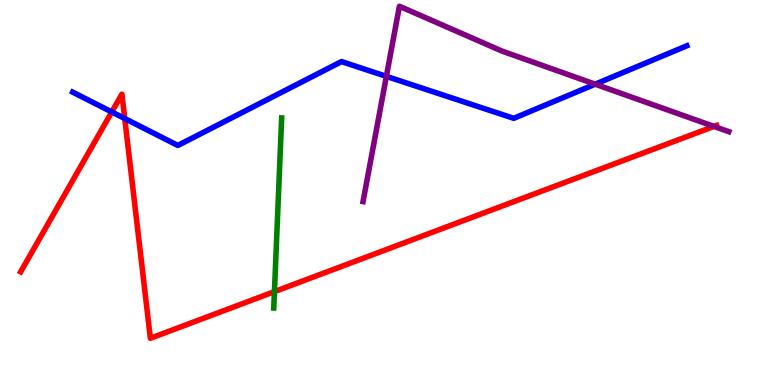[{'lines': ['blue', 'red'], 'intersections': [{'x': 1.44, 'y': 7.09}, {'x': 1.61, 'y': 6.92}]}, {'lines': ['green', 'red'], 'intersections': [{'x': 3.54, 'y': 2.43}]}, {'lines': ['purple', 'red'], 'intersections': [{'x': 9.21, 'y': 6.72}]}, {'lines': ['blue', 'green'], 'intersections': []}, {'lines': ['blue', 'purple'], 'intersections': [{'x': 4.99, 'y': 8.02}, {'x': 7.68, 'y': 7.81}]}, {'lines': ['green', 'purple'], 'intersections': []}]